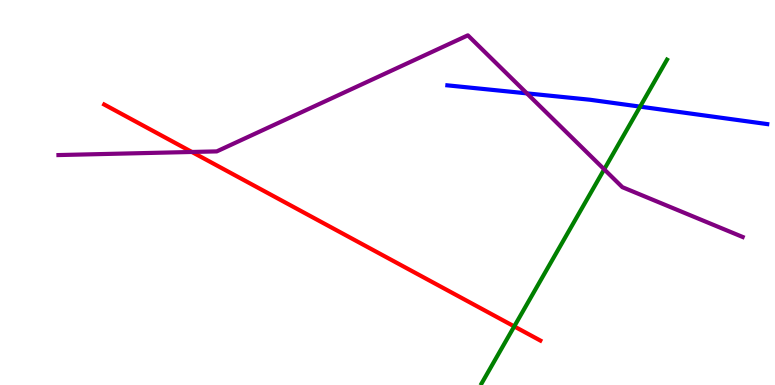[{'lines': ['blue', 'red'], 'intersections': []}, {'lines': ['green', 'red'], 'intersections': [{'x': 6.64, 'y': 1.52}]}, {'lines': ['purple', 'red'], 'intersections': [{'x': 2.48, 'y': 6.05}]}, {'lines': ['blue', 'green'], 'intersections': [{'x': 8.26, 'y': 7.23}]}, {'lines': ['blue', 'purple'], 'intersections': [{'x': 6.8, 'y': 7.57}]}, {'lines': ['green', 'purple'], 'intersections': [{'x': 7.8, 'y': 5.6}]}]